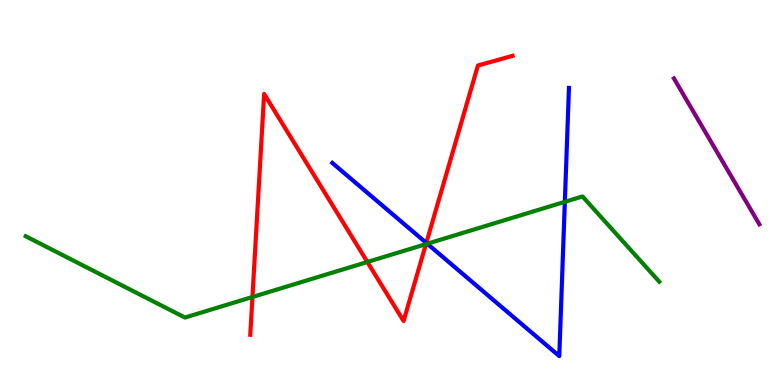[{'lines': ['blue', 'red'], 'intersections': [{'x': 5.5, 'y': 3.69}]}, {'lines': ['green', 'red'], 'intersections': [{'x': 3.26, 'y': 2.29}, {'x': 4.74, 'y': 3.2}, {'x': 5.5, 'y': 3.66}]}, {'lines': ['purple', 'red'], 'intersections': []}, {'lines': ['blue', 'green'], 'intersections': [{'x': 5.51, 'y': 3.67}, {'x': 7.29, 'y': 4.76}]}, {'lines': ['blue', 'purple'], 'intersections': []}, {'lines': ['green', 'purple'], 'intersections': []}]